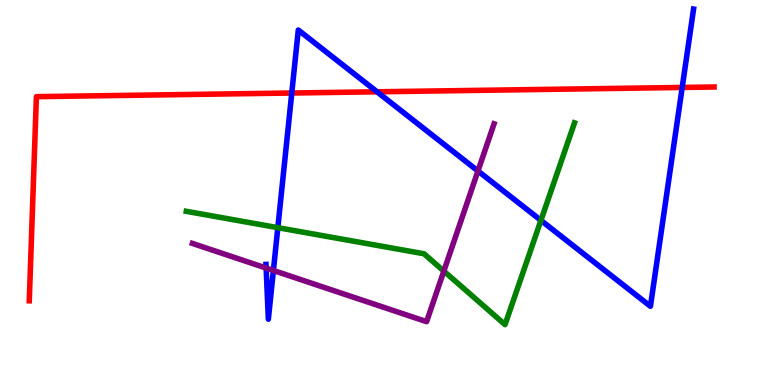[{'lines': ['blue', 'red'], 'intersections': [{'x': 3.76, 'y': 7.58}, {'x': 4.86, 'y': 7.62}, {'x': 8.8, 'y': 7.73}]}, {'lines': ['green', 'red'], 'intersections': []}, {'lines': ['purple', 'red'], 'intersections': []}, {'lines': ['blue', 'green'], 'intersections': [{'x': 3.58, 'y': 4.09}, {'x': 6.98, 'y': 4.28}]}, {'lines': ['blue', 'purple'], 'intersections': [{'x': 3.43, 'y': 3.04}, {'x': 3.53, 'y': 2.97}, {'x': 6.17, 'y': 5.56}]}, {'lines': ['green', 'purple'], 'intersections': [{'x': 5.73, 'y': 2.96}]}]